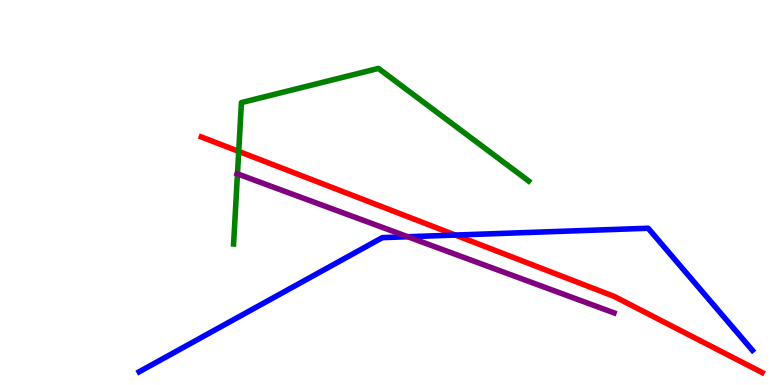[{'lines': ['blue', 'red'], 'intersections': [{'x': 5.88, 'y': 3.89}]}, {'lines': ['green', 'red'], 'intersections': [{'x': 3.08, 'y': 6.07}]}, {'lines': ['purple', 'red'], 'intersections': []}, {'lines': ['blue', 'green'], 'intersections': []}, {'lines': ['blue', 'purple'], 'intersections': [{'x': 5.26, 'y': 3.85}]}, {'lines': ['green', 'purple'], 'intersections': [{'x': 3.06, 'y': 5.48}]}]